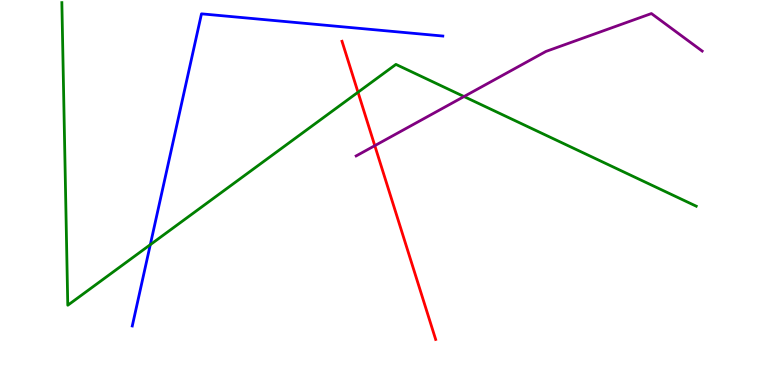[{'lines': ['blue', 'red'], 'intersections': []}, {'lines': ['green', 'red'], 'intersections': [{'x': 4.62, 'y': 7.6}]}, {'lines': ['purple', 'red'], 'intersections': [{'x': 4.84, 'y': 6.22}]}, {'lines': ['blue', 'green'], 'intersections': [{'x': 1.94, 'y': 3.64}]}, {'lines': ['blue', 'purple'], 'intersections': []}, {'lines': ['green', 'purple'], 'intersections': [{'x': 5.99, 'y': 7.49}]}]